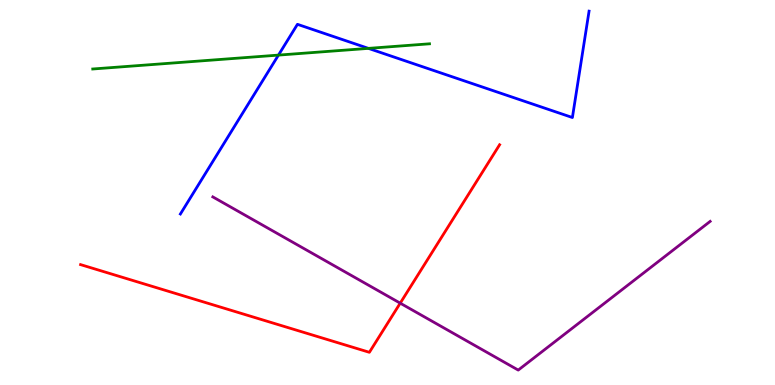[{'lines': ['blue', 'red'], 'intersections': []}, {'lines': ['green', 'red'], 'intersections': []}, {'lines': ['purple', 'red'], 'intersections': [{'x': 5.16, 'y': 2.13}]}, {'lines': ['blue', 'green'], 'intersections': [{'x': 3.59, 'y': 8.57}, {'x': 4.75, 'y': 8.74}]}, {'lines': ['blue', 'purple'], 'intersections': []}, {'lines': ['green', 'purple'], 'intersections': []}]